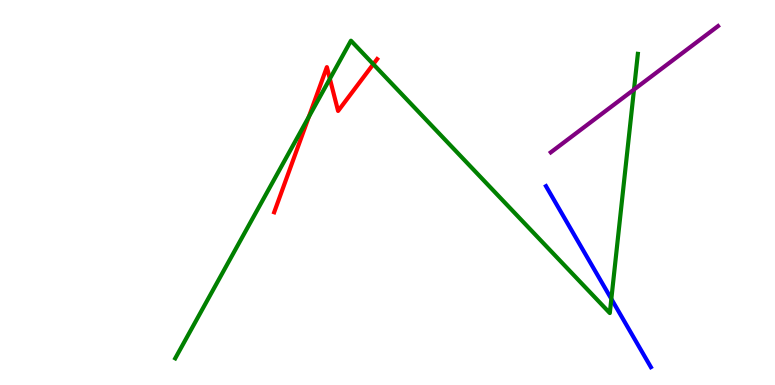[{'lines': ['blue', 'red'], 'intersections': []}, {'lines': ['green', 'red'], 'intersections': [{'x': 3.98, 'y': 6.97}, {'x': 4.26, 'y': 7.95}, {'x': 4.82, 'y': 8.33}]}, {'lines': ['purple', 'red'], 'intersections': []}, {'lines': ['blue', 'green'], 'intersections': [{'x': 7.89, 'y': 2.24}]}, {'lines': ['blue', 'purple'], 'intersections': []}, {'lines': ['green', 'purple'], 'intersections': [{'x': 8.18, 'y': 7.67}]}]